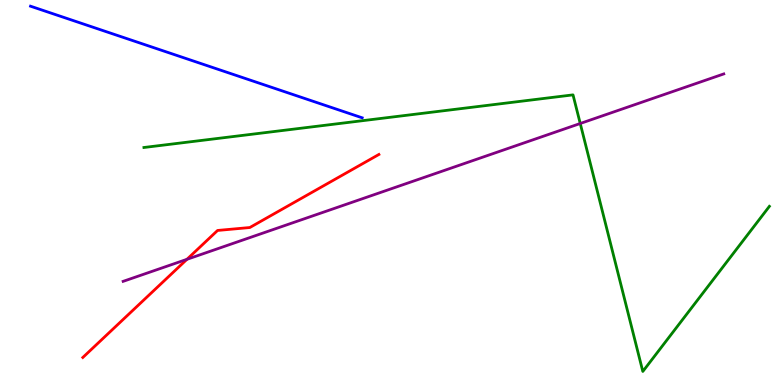[{'lines': ['blue', 'red'], 'intersections': []}, {'lines': ['green', 'red'], 'intersections': []}, {'lines': ['purple', 'red'], 'intersections': [{'x': 2.41, 'y': 3.26}]}, {'lines': ['blue', 'green'], 'intersections': []}, {'lines': ['blue', 'purple'], 'intersections': []}, {'lines': ['green', 'purple'], 'intersections': [{'x': 7.49, 'y': 6.79}]}]